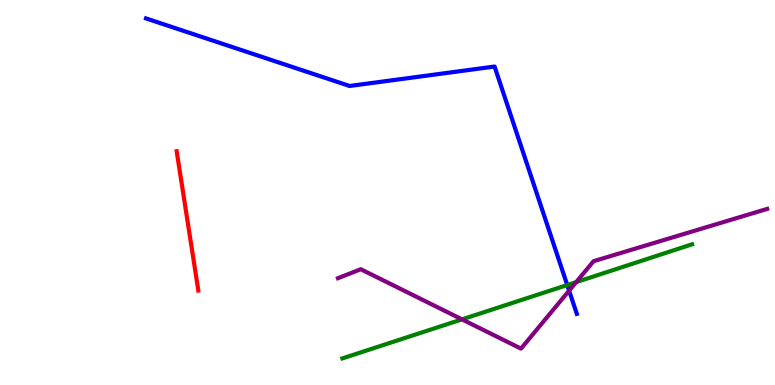[{'lines': ['blue', 'red'], 'intersections': []}, {'lines': ['green', 'red'], 'intersections': []}, {'lines': ['purple', 'red'], 'intersections': []}, {'lines': ['blue', 'green'], 'intersections': [{'x': 7.32, 'y': 2.6}]}, {'lines': ['blue', 'purple'], 'intersections': [{'x': 7.34, 'y': 2.45}]}, {'lines': ['green', 'purple'], 'intersections': [{'x': 5.96, 'y': 1.7}, {'x': 7.43, 'y': 2.67}]}]